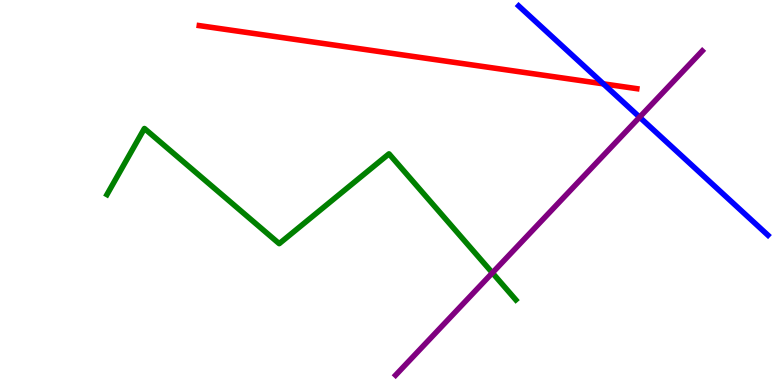[{'lines': ['blue', 'red'], 'intersections': [{'x': 7.79, 'y': 7.82}]}, {'lines': ['green', 'red'], 'intersections': []}, {'lines': ['purple', 'red'], 'intersections': []}, {'lines': ['blue', 'green'], 'intersections': []}, {'lines': ['blue', 'purple'], 'intersections': [{'x': 8.25, 'y': 6.96}]}, {'lines': ['green', 'purple'], 'intersections': [{'x': 6.35, 'y': 2.91}]}]